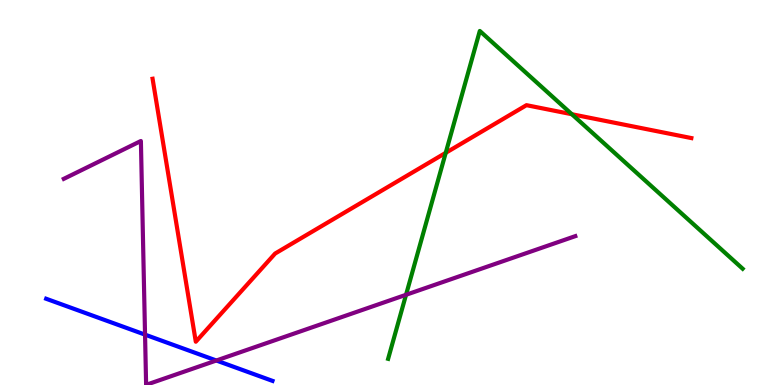[{'lines': ['blue', 'red'], 'intersections': []}, {'lines': ['green', 'red'], 'intersections': [{'x': 5.75, 'y': 6.03}, {'x': 7.38, 'y': 7.03}]}, {'lines': ['purple', 'red'], 'intersections': []}, {'lines': ['blue', 'green'], 'intersections': []}, {'lines': ['blue', 'purple'], 'intersections': [{'x': 1.87, 'y': 1.31}, {'x': 2.79, 'y': 0.636}]}, {'lines': ['green', 'purple'], 'intersections': [{'x': 5.24, 'y': 2.34}]}]